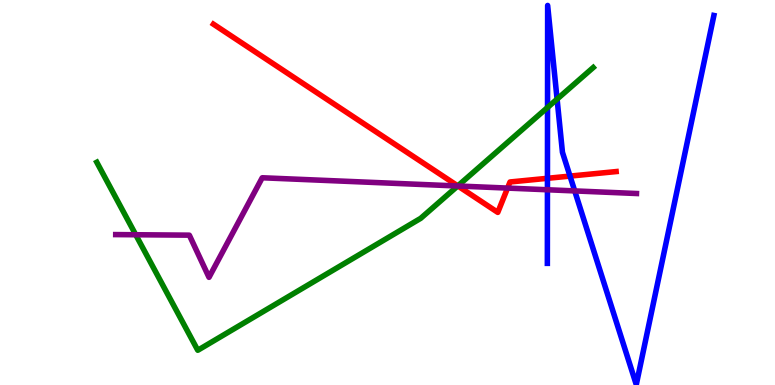[{'lines': ['blue', 'red'], 'intersections': [{'x': 7.06, 'y': 5.37}, {'x': 7.35, 'y': 5.43}]}, {'lines': ['green', 'red'], 'intersections': [{'x': 5.91, 'y': 5.17}]}, {'lines': ['purple', 'red'], 'intersections': [{'x': 5.91, 'y': 5.17}, {'x': 6.55, 'y': 5.11}]}, {'lines': ['blue', 'green'], 'intersections': [{'x': 7.06, 'y': 7.21}, {'x': 7.19, 'y': 7.43}]}, {'lines': ['blue', 'purple'], 'intersections': [{'x': 7.06, 'y': 5.07}, {'x': 7.42, 'y': 5.04}]}, {'lines': ['green', 'purple'], 'intersections': [{'x': 1.75, 'y': 3.9}, {'x': 5.91, 'y': 5.17}]}]